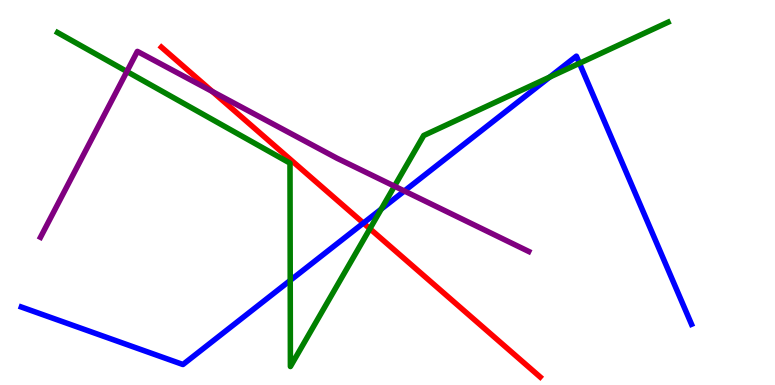[{'lines': ['blue', 'red'], 'intersections': [{'x': 4.69, 'y': 4.21}]}, {'lines': ['green', 'red'], 'intersections': [{'x': 4.77, 'y': 4.06}]}, {'lines': ['purple', 'red'], 'intersections': [{'x': 2.74, 'y': 7.62}]}, {'lines': ['blue', 'green'], 'intersections': [{'x': 3.74, 'y': 2.72}, {'x': 4.92, 'y': 4.57}, {'x': 7.09, 'y': 8.0}, {'x': 7.48, 'y': 8.36}]}, {'lines': ['blue', 'purple'], 'intersections': [{'x': 5.22, 'y': 5.04}]}, {'lines': ['green', 'purple'], 'intersections': [{'x': 1.64, 'y': 8.14}, {'x': 5.09, 'y': 5.16}]}]